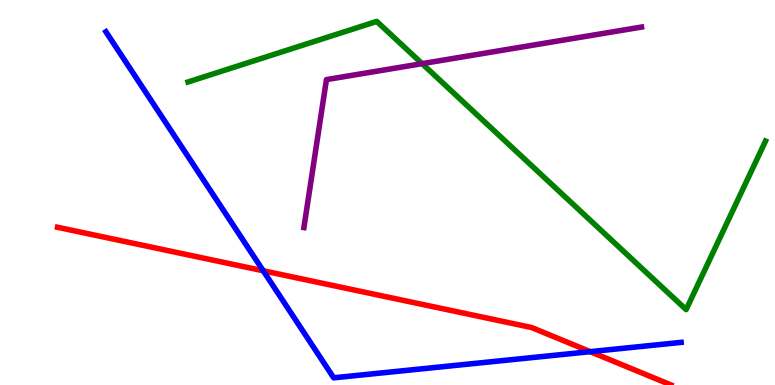[{'lines': ['blue', 'red'], 'intersections': [{'x': 3.4, 'y': 2.97}, {'x': 7.62, 'y': 0.866}]}, {'lines': ['green', 'red'], 'intersections': []}, {'lines': ['purple', 'red'], 'intersections': []}, {'lines': ['blue', 'green'], 'intersections': []}, {'lines': ['blue', 'purple'], 'intersections': []}, {'lines': ['green', 'purple'], 'intersections': [{'x': 5.45, 'y': 8.35}]}]